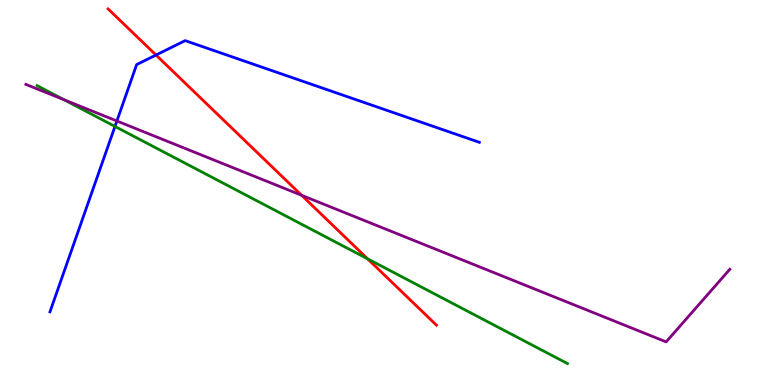[{'lines': ['blue', 'red'], 'intersections': [{'x': 2.01, 'y': 8.57}]}, {'lines': ['green', 'red'], 'intersections': [{'x': 4.74, 'y': 3.28}]}, {'lines': ['purple', 'red'], 'intersections': [{'x': 3.89, 'y': 4.93}]}, {'lines': ['blue', 'green'], 'intersections': [{'x': 1.48, 'y': 6.72}]}, {'lines': ['blue', 'purple'], 'intersections': [{'x': 1.51, 'y': 6.86}]}, {'lines': ['green', 'purple'], 'intersections': [{'x': 0.825, 'y': 7.41}]}]